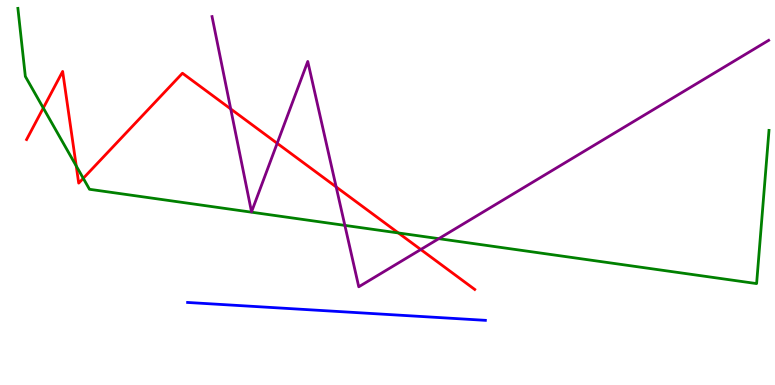[{'lines': ['blue', 'red'], 'intersections': []}, {'lines': ['green', 'red'], 'intersections': [{'x': 0.559, 'y': 7.19}, {'x': 0.984, 'y': 5.69}, {'x': 1.07, 'y': 5.37}, {'x': 5.14, 'y': 3.95}]}, {'lines': ['purple', 'red'], 'intersections': [{'x': 2.98, 'y': 7.17}, {'x': 3.58, 'y': 6.28}, {'x': 4.34, 'y': 5.14}, {'x': 5.43, 'y': 3.52}]}, {'lines': ['blue', 'green'], 'intersections': []}, {'lines': ['blue', 'purple'], 'intersections': []}, {'lines': ['green', 'purple'], 'intersections': [{'x': 4.45, 'y': 4.15}, {'x': 5.66, 'y': 3.8}]}]